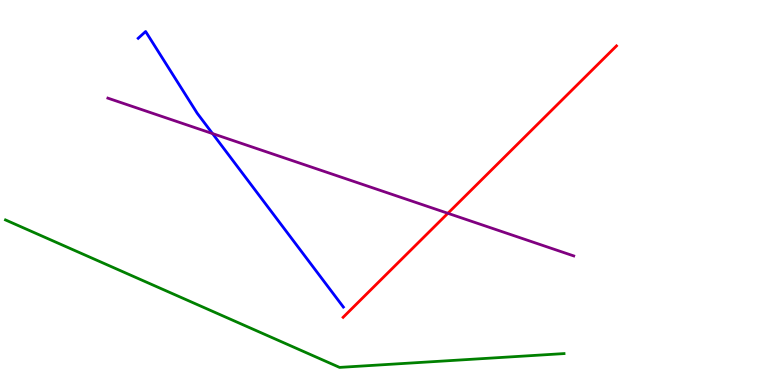[{'lines': ['blue', 'red'], 'intersections': []}, {'lines': ['green', 'red'], 'intersections': []}, {'lines': ['purple', 'red'], 'intersections': [{'x': 5.78, 'y': 4.46}]}, {'lines': ['blue', 'green'], 'intersections': []}, {'lines': ['blue', 'purple'], 'intersections': [{'x': 2.74, 'y': 6.53}]}, {'lines': ['green', 'purple'], 'intersections': []}]